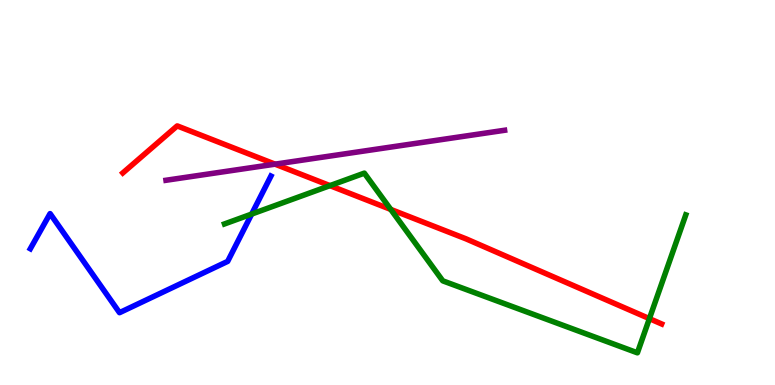[{'lines': ['blue', 'red'], 'intersections': []}, {'lines': ['green', 'red'], 'intersections': [{'x': 4.26, 'y': 5.18}, {'x': 5.04, 'y': 4.56}, {'x': 8.38, 'y': 1.72}]}, {'lines': ['purple', 'red'], 'intersections': [{'x': 3.55, 'y': 5.74}]}, {'lines': ['blue', 'green'], 'intersections': [{'x': 3.25, 'y': 4.44}]}, {'lines': ['blue', 'purple'], 'intersections': []}, {'lines': ['green', 'purple'], 'intersections': []}]